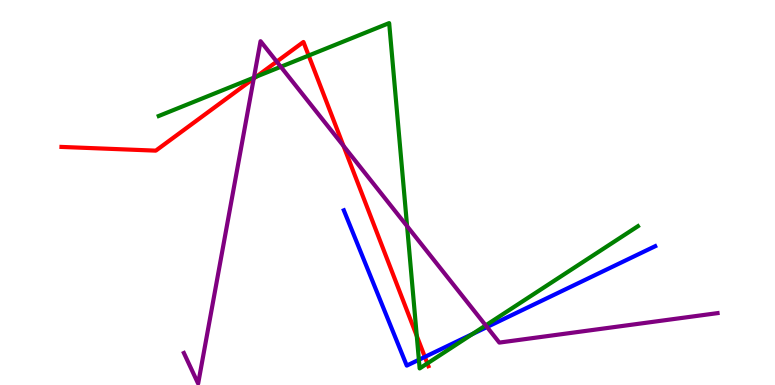[{'lines': ['blue', 'red'], 'intersections': [{'x': 5.48, 'y': 0.73}]}, {'lines': ['green', 'red'], 'intersections': [{'x': 3.31, 'y': 8.01}, {'x': 3.98, 'y': 8.56}, {'x': 5.38, 'y': 1.27}, {'x': 5.51, 'y': 0.561}]}, {'lines': ['purple', 'red'], 'intersections': [{'x': 3.27, 'y': 7.96}, {'x': 3.57, 'y': 8.4}, {'x': 4.43, 'y': 6.21}]}, {'lines': ['blue', 'green'], 'intersections': [{'x': 5.4, 'y': 0.655}, {'x': 6.1, 'y': 1.32}]}, {'lines': ['blue', 'purple'], 'intersections': [{'x': 6.28, 'y': 1.51}]}, {'lines': ['green', 'purple'], 'intersections': [{'x': 3.28, 'y': 7.98}, {'x': 3.62, 'y': 8.27}, {'x': 5.25, 'y': 4.13}, {'x': 6.27, 'y': 1.55}]}]